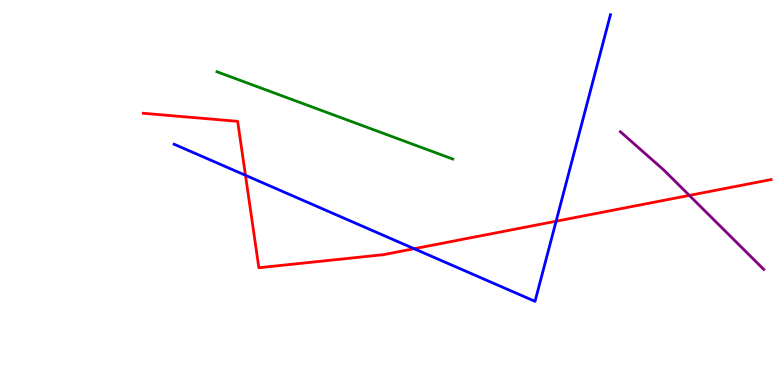[{'lines': ['blue', 'red'], 'intersections': [{'x': 3.17, 'y': 5.45}, {'x': 5.34, 'y': 3.54}, {'x': 7.18, 'y': 4.25}]}, {'lines': ['green', 'red'], 'intersections': []}, {'lines': ['purple', 'red'], 'intersections': [{'x': 8.89, 'y': 4.92}]}, {'lines': ['blue', 'green'], 'intersections': []}, {'lines': ['blue', 'purple'], 'intersections': []}, {'lines': ['green', 'purple'], 'intersections': []}]